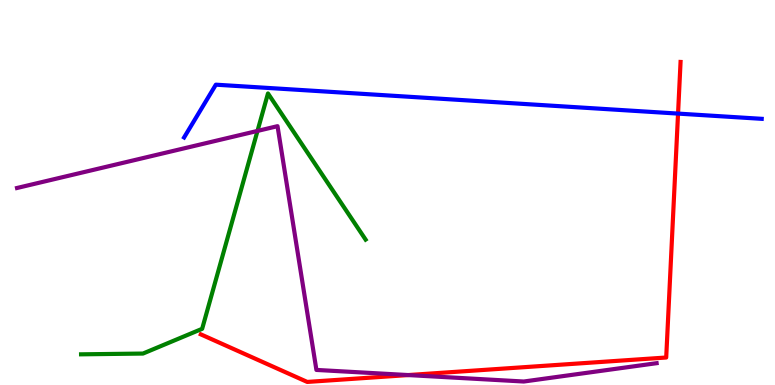[{'lines': ['blue', 'red'], 'intersections': [{'x': 8.75, 'y': 7.05}]}, {'lines': ['green', 'red'], 'intersections': []}, {'lines': ['purple', 'red'], 'intersections': [{'x': 5.27, 'y': 0.258}]}, {'lines': ['blue', 'green'], 'intersections': []}, {'lines': ['blue', 'purple'], 'intersections': []}, {'lines': ['green', 'purple'], 'intersections': [{'x': 3.32, 'y': 6.6}]}]